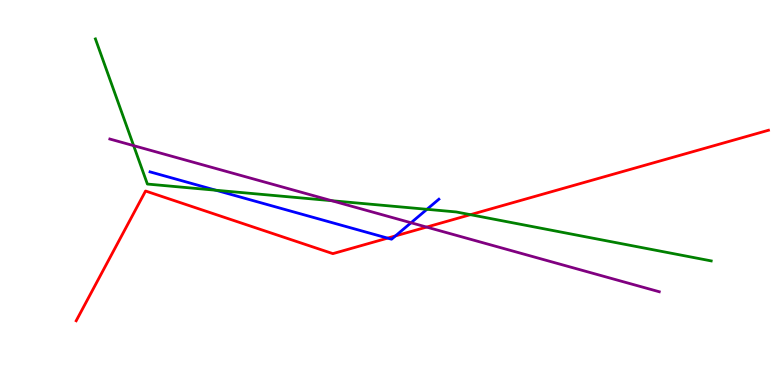[{'lines': ['blue', 'red'], 'intersections': [{'x': 5.0, 'y': 3.81}, {'x': 5.1, 'y': 3.87}]}, {'lines': ['green', 'red'], 'intersections': [{'x': 6.07, 'y': 4.42}]}, {'lines': ['purple', 'red'], 'intersections': [{'x': 5.5, 'y': 4.1}]}, {'lines': ['blue', 'green'], 'intersections': [{'x': 2.79, 'y': 5.06}, {'x': 5.51, 'y': 4.56}]}, {'lines': ['blue', 'purple'], 'intersections': [{'x': 5.3, 'y': 4.21}]}, {'lines': ['green', 'purple'], 'intersections': [{'x': 1.72, 'y': 6.22}, {'x': 4.28, 'y': 4.79}]}]